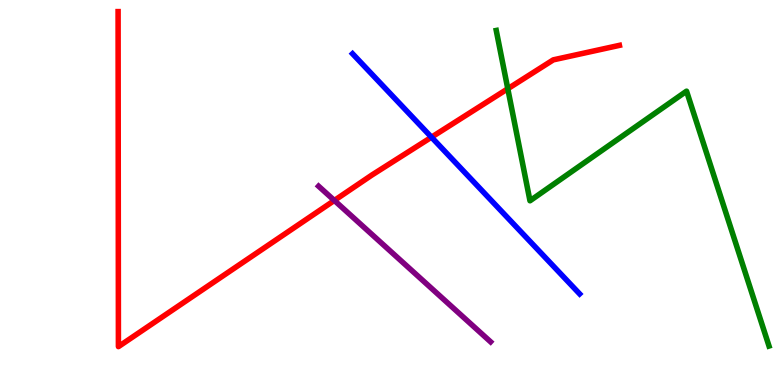[{'lines': ['blue', 'red'], 'intersections': [{'x': 5.57, 'y': 6.44}]}, {'lines': ['green', 'red'], 'intersections': [{'x': 6.55, 'y': 7.69}]}, {'lines': ['purple', 'red'], 'intersections': [{'x': 4.31, 'y': 4.79}]}, {'lines': ['blue', 'green'], 'intersections': []}, {'lines': ['blue', 'purple'], 'intersections': []}, {'lines': ['green', 'purple'], 'intersections': []}]